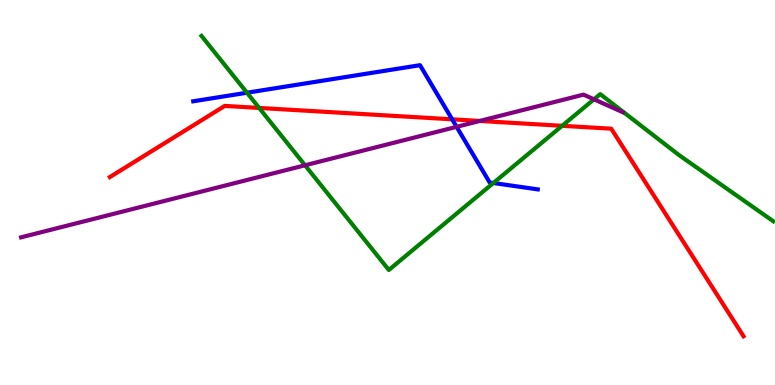[{'lines': ['blue', 'red'], 'intersections': [{'x': 5.83, 'y': 6.9}]}, {'lines': ['green', 'red'], 'intersections': [{'x': 3.34, 'y': 7.2}, {'x': 7.25, 'y': 6.73}]}, {'lines': ['purple', 'red'], 'intersections': [{'x': 6.19, 'y': 6.86}]}, {'lines': ['blue', 'green'], 'intersections': [{'x': 3.19, 'y': 7.59}, {'x': 6.37, 'y': 5.25}]}, {'lines': ['blue', 'purple'], 'intersections': [{'x': 5.89, 'y': 6.71}]}, {'lines': ['green', 'purple'], 'intersections': [{'x': 3.94, 'y': 5.71}, {'x': 7.66, 'y': 7.42}]}]